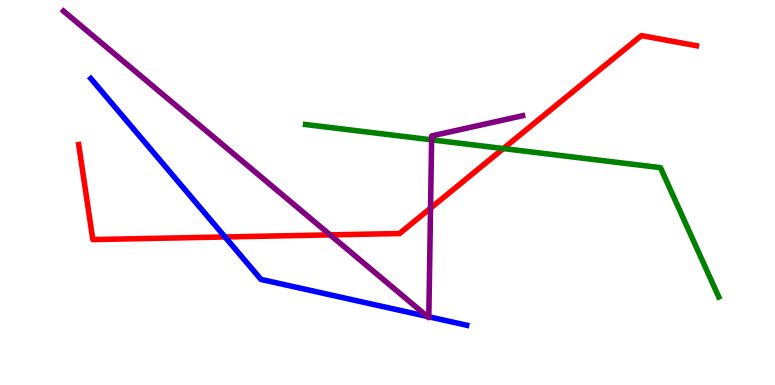[{'lines': ['blue', 'red'], 'intersections': [{'x': 2.9, 'y': 3.84}]}, {'lines': ['green', 'red'], 'intersections': [{'x': 6.5, 'y': 6.14}]}, {'lines': ['purple', 'red'], 'intersections': [{'x': 4.26, 'y': 3.9}, {'x': 5.56, 'y': 4.59}]}, {'lines': ['blue', 'green'], 'intersections': []}, {'lines': ['blue', 'purple'], 'intersections': [{'x': 5.51, 'y': 1.78}, {'x': 5.53, 'y': 1.77}]}, {'lines': ['green', 'purple'], 'intersections': [{'x': 5.57, 'y': 6.37}]}]